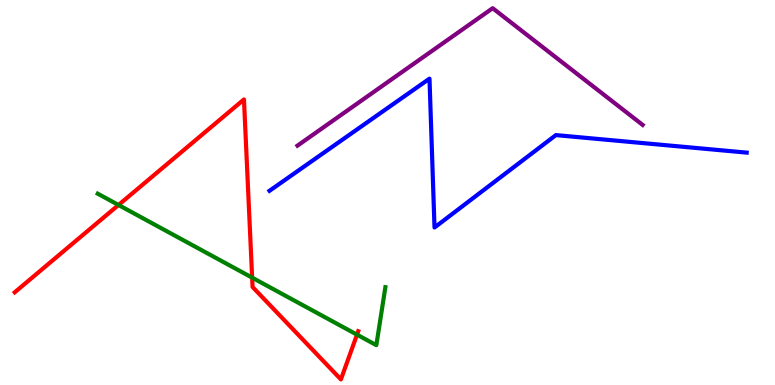[{'lines': ['blue', 'red'], 'intersections': []}, {'lines': ['green', 'red'], 'intersections': [{'x': 1.53, 'y': 4.68}, {'x': 3.25, 'y': 2.79}, {'x': 4.61, 'y': 1.31}]}, {'lines': ['purple', 'red'], 'intersections': []}, {'lines': ['blue', 'green'], 'intersections': []}, {'lines': ['blue', 'purple'], 'intersections': []}, {'lines': ['green', 'purple'], 'intersections': []}]